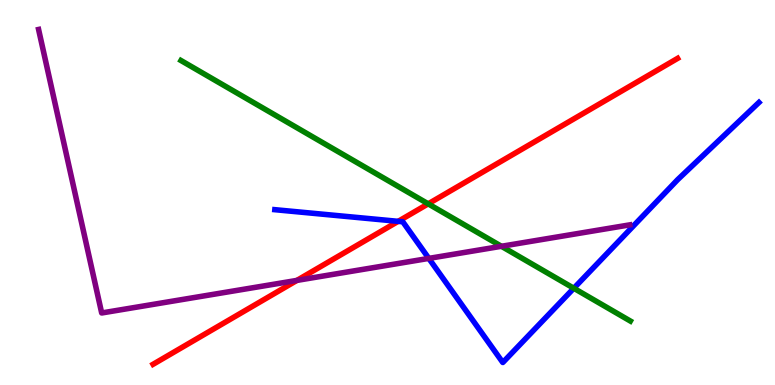[{'lines': ['blue', 'red'], 'intersections': [{'x': 5.14, 'y': 4.25}]}, {'lines': ['green', 'red'], 'intersections': [{'x': 5.53, 'y': 4.71}]}, {'lines': ['purple', 'red'], 'intersections': [{'x': 3.83, 'y': 2.72}]}, {'lines': ['blue', 'green'], 'intersections': [{'x': 7.4, 'y': 2.51}]}, {'lines': ['blue', 'purple'], 'intersections': [{'x': 5.53, 'y': 3.29}]}, {'lines': ['green', 'purple'], 'intersections': [{'x': 6.47, 'y': 3.6}]}]